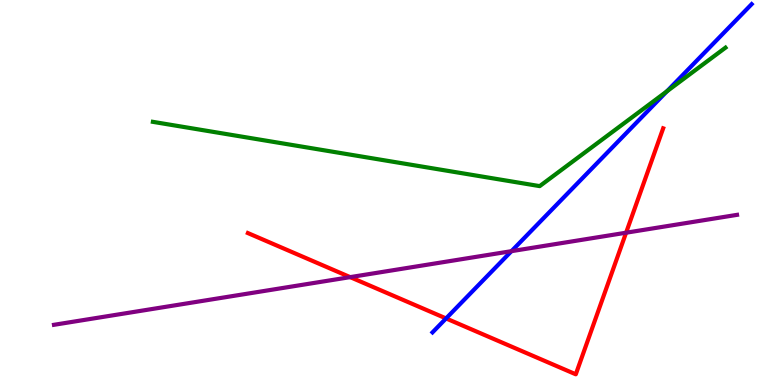[{'lines': ['blue', 'red'], 'intersections': [{'x': 5.76, 'y': 1.73}]}, {'lines': ['green', 'red'], 'intersections': []}, {'lines': ['purple', 'red'], 'intersections': [{'x': 4.52, 'y': 2.8}, {'x': 8.08, 'y': 3.96}]}, {'lines': ['blue', 'green'], 'intersections': [{'x': 8.61, 'y': 7.63}]}, {'lines': ['blue', 'purple'], 'intersections': [{'x': 6.6, 'y': 3.48}]}, {'lines': ['green', 'purple'], 'intersections': []}]